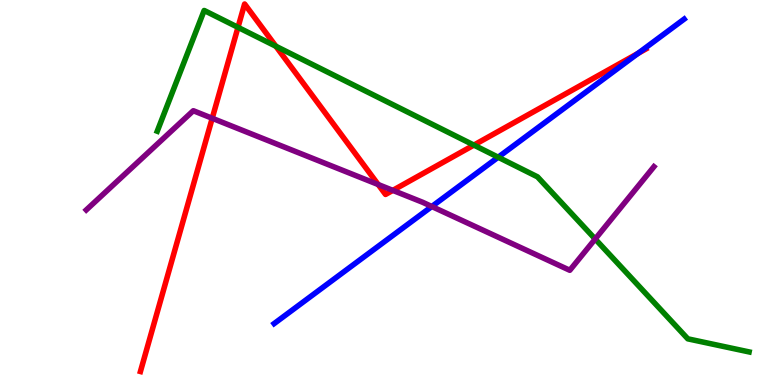[{'lines': ['blue', 'red'], 'intersections': [{'x': 8.23, 'y': 8.61}]}, {'lines': ['green', 'red'], 'intersections': [{'x': 3.07, 'y': 9.29}, {'x': 3.56, 'y': 8.8}, {'x': 6.11, 'y': 6.23}]}, {'lines': ['purple', 'red'], 'intersections': [{'x': 2.74, 'y': 6.93}, {'x': 4.88, 'y': 5.21}, {'x': 5.07, 'y': 5.06}]}, {'lines': ['blue', 'green'], 'intersections': [{'x': 6.43, 'y': 5.92}]}, {'lines': ['blue', 'purple'], 'intersections': [{'x': 5.57, 'y': 4.64}]}, {'lines': ['green', 'purple'], 'intersections': [{'x': 7.68, 'y': 3.79}]}]